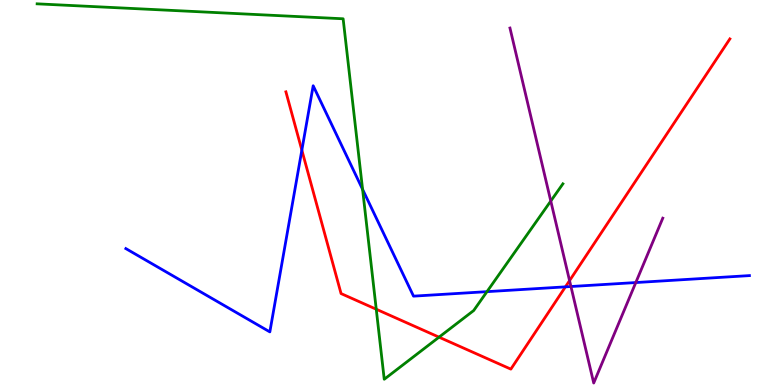[{'lines': ['blue', 'red'], 'intersections': [{'x': 3.89, 'y': 6.1}, {'x': 7.3, 'y': 2.55}]}, {'lines': ['green', 'red'], 'intersections': [{'x': 4.85, 'y': 1.97}, {'x': 5.66, 'y': 1.24}]}, {'lines': ['purple', 'red'], 'intersections': [{'x': 7.35, 'y': 2.71}]}, {'lines': ['blue', 'green'], 'intersections': [{'x': 4.68, 'y': 5.08}, {'x': 6.28, 'y': 2.42}]}, {'lines': ['blue', 'purple'], 'intersections': [{'x': 7.37, 'y': 2.56}, {'x': 8.2, 'y': 2.66}]}, {'lines': ['green', 'purple'], 'intersections': [{'x': 7.11, 'y': 4.78}]}]